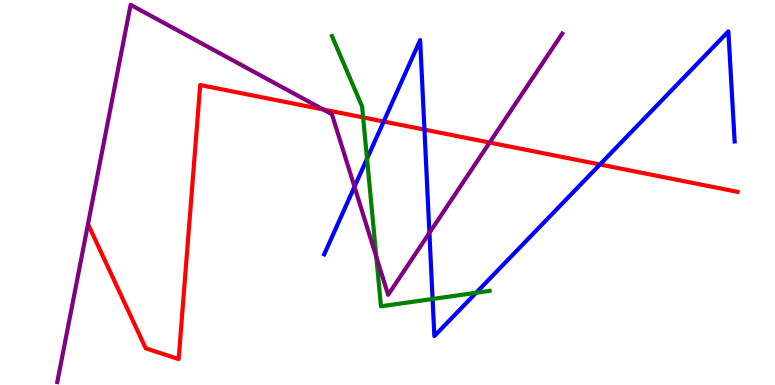[{'lines': ['blue', 'red'], 'intersections': [{'x': 4.95, 'y': 6.84}, {'x': 5.48, 'y': 6.63}, {'x': 7.74, 'y': 5.73}]}, {'lines': ['green', 'red'], 'intersections': [{'x': 4.69, 'y': 6.95}]}, {'lines': ['purple', 'red'], 'intersections': [{'x': 4.17, 'y': 7.16}, {'x': 6.32, 'y': 6.3}]}, {'lines': ['blue', 'green'], 'intersections': [{'x': 4.74, 'y': 5.88}, {'x': 5.58, 'y': 2.23}, {'x': 6.14, 'y': 2.4}]}, {'lines': ['blue', 'purple'], 'intersections': [{'x': 4.57, 'y': 5.15}, {'x': 5.54, 'y': 3.95}]}, {'lines': ['green', 'purple'], 'intersections': [{'x': 4.86, 'y': 3.33}]}]